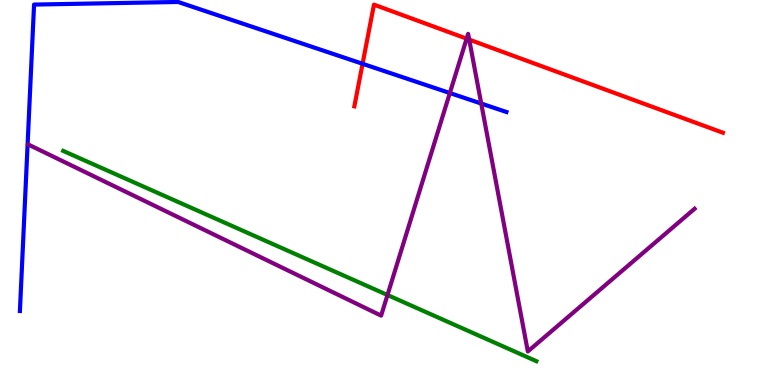[{'lines': ['blue', 'red'], 'intersections': [{'x': 4.68, 'y': 8.34}]}, {'lines': ['green', 'red'], 'intersections': []}, {'lines': ['purple', 'red'], 'intersections': [{'x': 6.02, 'y': 9.0}, {'x': 6.05, 'y': 8.97}]}, {'lines': ['blue', 'green'], 'intersections': []}, {'lines': ['blue', 'purple'], 'intersections': [{'x': 5.8, 'y': 7.58}, {'x': 6.21, 'y': 7.31}]}, {'lines': ['green', 'purple'], 'intersections': [{'x': 5.0, 'y': 2.34}]}]